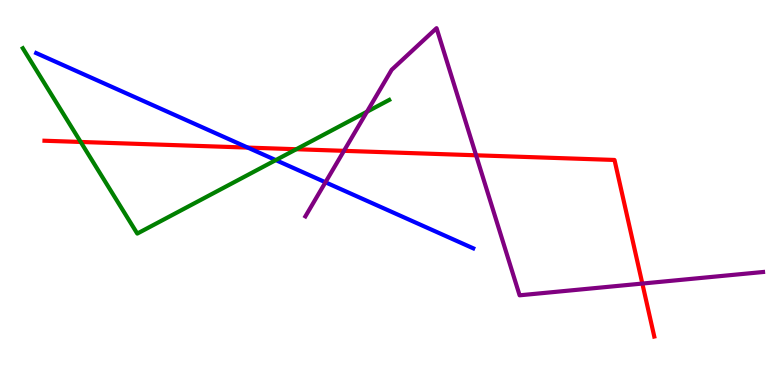[{'lines': ['blue', 'red'], 'intersections': [{'x': 3.2, 'y': 6.17}]}, {'lines': ['green', 'red'], 'intersections': [{'x': 1.04, 'y': 6.31}, {'x': 3.82, 'y': 6.12}]}, {'lines': ['purple', 'red'], 'intersections': [{'x': 4.44, 'y': 6.08}, {'x': 6.14, 'y': 5.97}, {'x': 8.29, 'y': 2.63}]}, {'lines': ['blue', 'green'], 'intersections': [{'x': 3.56, 'y': 5.84}]}, {'lines': ['blue', 'purple'], 'intersections': [{'x': 4.2, 'y': 5.27}]}, {'lines': ['green', 'purple'], 'intersections': [{'x': 4.74, 'y': 7.1}]}]